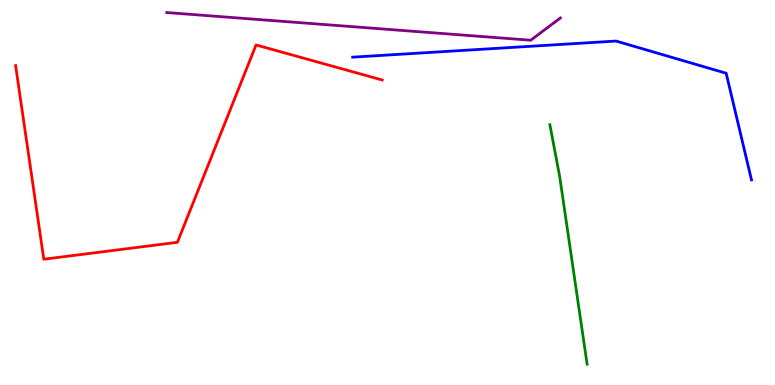[{'lines': ['blue', 'red'], 'intersections': []}, {'lines': ['green', 'red'], 'intersections': []}, {'lines': ['purple', 'red'], 'intersections': []}, {'lines': ['blue', 'green'], 'intersections': []}, {'lines': ['blue', 'purple'], 'intersections': []}, {'lines': ['green', 'purple'], 'intersections': []}]